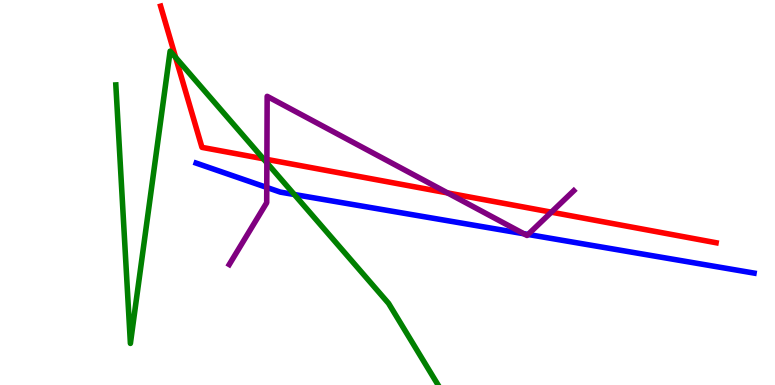[{'lines': ['blue', 'red'], 'intersections': []}, {'lines': ['green', 'red'], 'intersections': [{'x': 2.27, 'y': 8.51}, {'x': 3.4, 'y': 5.88}]}, {'lines': ['purple', 'red'], 'intersections': [{'x': 3.44, 'y': 5.86}, {'x': 5.78, 'y': 4.99}, {'x': 7.11, 'y': 4.49}]}, {'lines': ['blue', 'green'], 'intersections': [{'x': 3.8, 'y': 4.95}]}, {'lines': ['blue', 'purple'], 'intersections': [{'x': 3.44, 'y': 5.13}, {'x': 6.76, 'y': 3.93}, {'x': 6.81, 'y': 3.91}]}, {'lines': ['green', 'purple'], 'intersections': [{'x': 3.44, 'y': 5.77}]}]